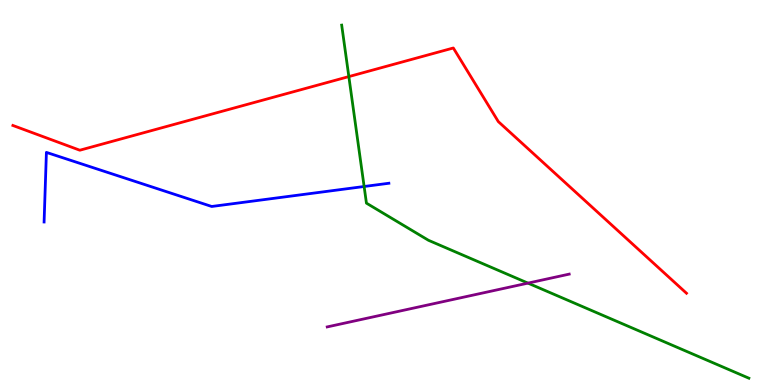[{'lines': ['blue', 'red'], 'intersections': []}, {'lines': ['green', 'red'], 'intersections': [{'x': 4.5, 'y': 8.01}]}, {'lines': ['purple', 'red'], 'intersections': []}, {'lines': ['blue', 'green'], 'intersections': [{'x': 4.7, 'y': 5.16}]}, {'lines': ['blue', 'purple'], 'intersections': []}, {'lines': ['green', 'purple'], 'intersections': [{'x': 6.81, 'y': 2.65}]}]